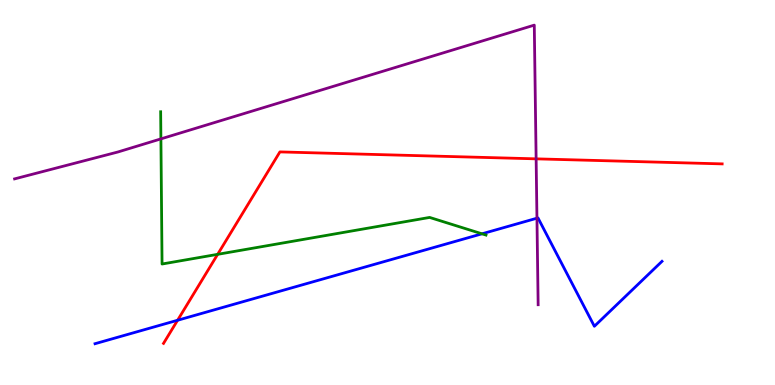[{'lines': ['blue', 'red'], 'intersections': [{'x': 2.29, 'y': 1.68}]}, {'lines': ['green', 'red'], 'intersections': [{'x': 2.81, 'y': 3.39}]}, {'lines': ['purple', 'red'], 'intersections': [{'x': 6.92, 'y': 5.87}]}, {'lines': ['blue', 'green'], 'intersections': [{'x': 6.22, 'y': 3.93}]}, {'lines': ['blue', 'purple'], 'intersections': [{'x': 6.93, 'y': 4.33}]}, {'lines': ['green', 'purple'], 'intersections': [{'x': 2.08, 'y': 6.39}]}]